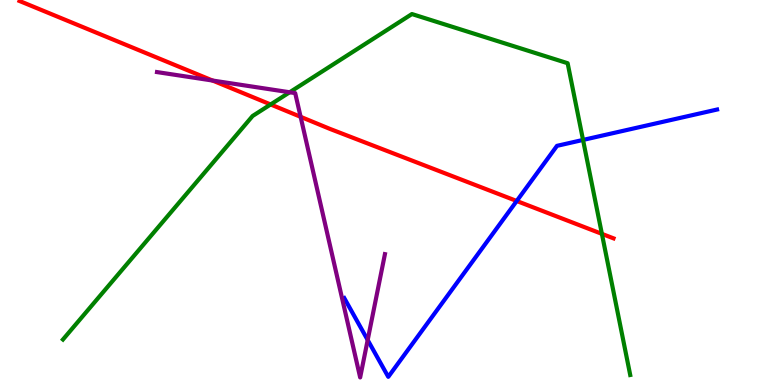[{'lines': ['blue', 'red'], 'intersections': [{'x': 6.67, 'y': 4.78}]}, {'lines': ['green', 'red'], 'intersections': [{'x': 3.49, 'y': 7.29}, {'x': 7.77, 'y': 3.93}]}, {'lines': ['purple', 'red'], 'intersections': [{'x': 2.74, 'y': 7.91}, {'x': 3.88, 'y': 6.97}]}, {'lines': ['blue', 'green'], 'intersections': [{'x': 7.52, 'y': 6.37}]}, {'lines': ['blue', 'purple'], 'intersections': [{'x': 4.74, 'y': 1.17}]}, {'lines': ['green', 'purple'], 'intersections': [{'x': 3.74, 'y': 7.6}]}]